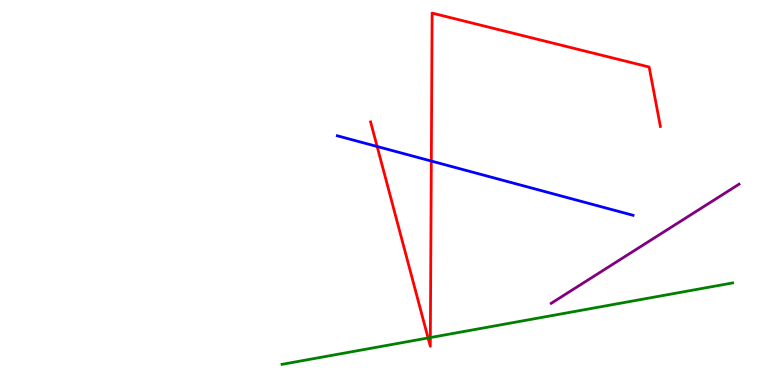[{'lines': ['blue', 'red'], 'intersections': [{'x': 4.87, 'y': 6.19}, {'x': 5.57, 'y': 5.82}]}, {'lines': ['green', 'red'], 'intersections': [{'x': 5.52, 'y': 1.22}, {'x': 5.55, 'y': 1.23}]}, {'lines': ['purple', 'red'], 'intersections': []}, {'lines': ['blue', 'green'], 'intersections': []}, {'lines': ['blue', 'purple'], 'intersections': []}, {'lines': ['green', 'purple'], 'intersections': []}]